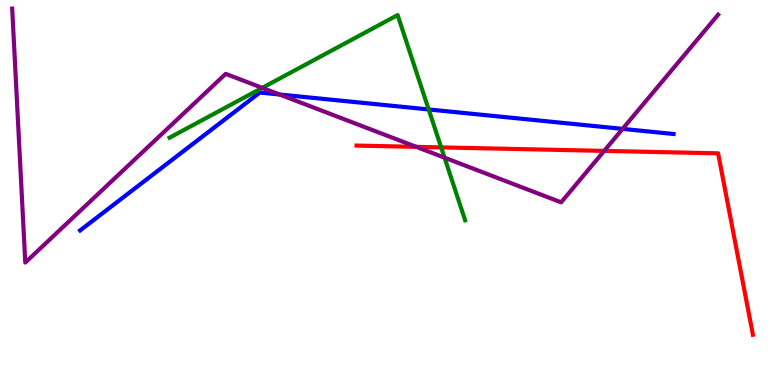[{'lines': ['blue', 'red'], 'intersections': []}, {'lines': ['green', 'red'], 'intersections': [{'x': 5.69, 'y': 6.17}]}, {'lines': ['purple', 'red'], 'intersections': [{'x': 5.37, 'y': 6.19}, {'x': 7.8, 'y': 6.08}]}, {'lines': ['blue', 'green'], 'intersections': [{'x': 5.53, 'y': 7.16}]}, {'lines': ['blue', 'purple'], 'intersections': [{'x': 3.61, 'y': 7.55}, {'x': 8.03, 'y': 6.65}]}, {'lines': ['green', 'purple'], 'intersections': [{'x': 3.38, 'y': 7.72}, {'x': 5.74, 'y': 5.9}]}]